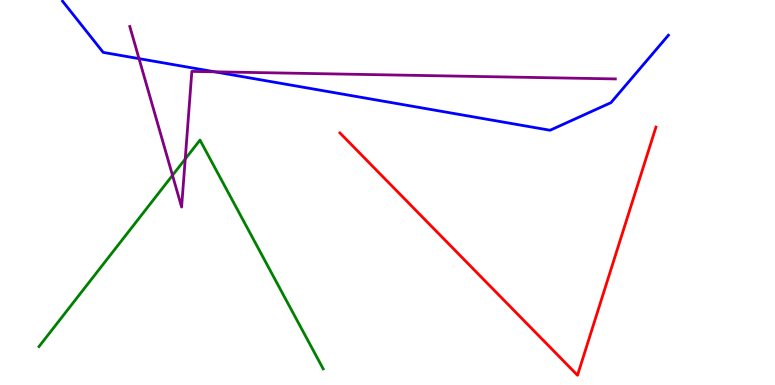[{'lines': ['blue', 'red'], 'intersections': []}, {'lines': ['green', 'red'], 'intersections': []}, {'lines': ['purple', 'red'], 'intersections': []}, {'lines': ['blue', 'green'], 'intersections': []}, {'lines': ['blue', 'purple'], 'intersections': [{'x': 1.79, 'y': 8.48}, {'x': 2.77, 'y': 8.13}]}, {'lines': ['green', 'purple'], 'intersections': [{'x': 2.23, 'y': 5.45}, {'x': 2.39, 'y': 5.87}]}]